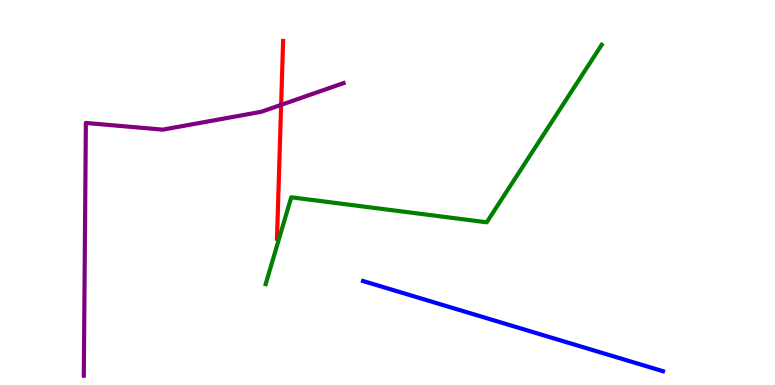[{'lines': ['blue', 'red'], 'intersections': []}, {'lines': ['green', 'red'], 'intersections': []}, {'lines': ['purple', 'red'], 'intersections': [{'x': 3.63, 'y': 7.28}]}, {'lines': ['blue', 'green'], 'intersections': []}, {'lines': ['blue', 'purple'], 'intersections': []}, {'lines': ['green', 'purple'], 'intersections': []}]